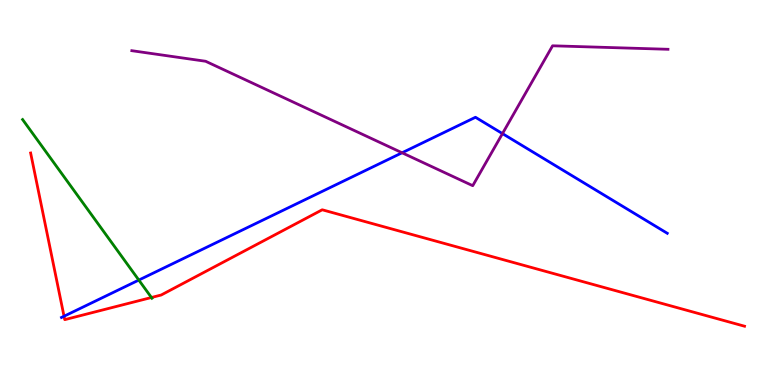[{'lines': ['blue', 'red'], 'intersections': [{'x': 0.826, 'y': 1.79}]}, {'lines': ['green', 'red'], 'intersections': [{'x': 1.95, 'y': 2.27}]}, {'lines': ['purple', 'red'], 'intersections': []}, {'lines': ['blue', 'green'], 'intersections': [{'x': 1.79, 'y': 2.73}]}, {'lines': ['blue', 'purple'], 'intersections': [{'x': 5.19, 'y': 6.03}, {'x': 6.48, 'y': 6.53}]}, {'lines': ['green', 'purple'], 'intersections': []}]